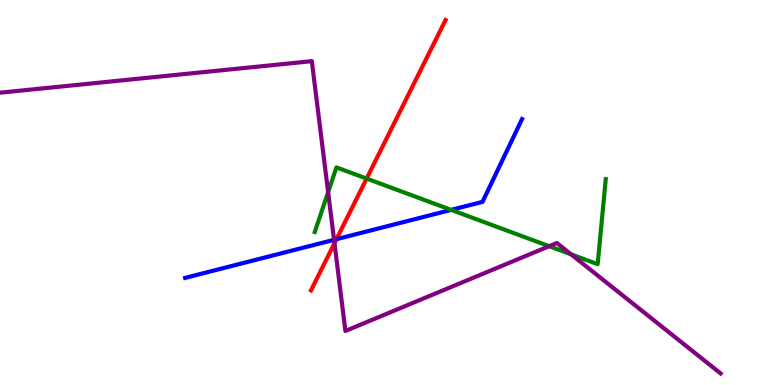[{'lines': ['blue', 'red'], 'intersections': [{'x': 4.34, 'y': 3.79}]}, {'lines': ['green', 'red'], 'intersections': [{'x': 4.73, 'y': 5.36}]}, {'lines': ['purple', 'red'], 'intersections': [{'x': 4.32, 'y': 3.68}]}, {'lines': ['blue', 'green'], 'intersections': [{'x': 5.82, 'y': 4.55}]}, {'lines': ['blue', 'purple'], 'intersections': [{'x': 4.31, 'y': 3.77}]}, {'lines': ['green', 'purple'], 'intersections': [{'x': 4.23, 'y': 5.01}, {'x': 7.09, 'y': 3.6}, {'x': 7.37, 'y': 3.39}]}]